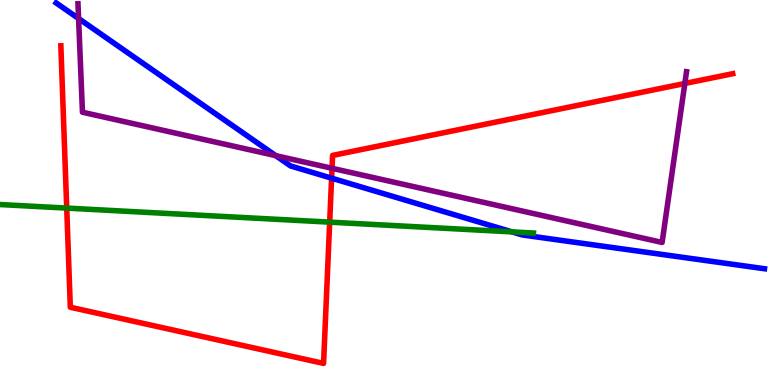[{'lines': ['blue', 'red'], 'intersections': [{'x': 4.28, 'y': 5.37}]}, {'lines': ['green', 'red'], 'intersections': [{'x': 0.861, 'y': 4.59}, {'x': 4.25, 'y': 4.23}]}, {'lines': ['purple', 'red'], 'intersections': [{'x': 4.28, 'y': 5.63}, {'x': 8.84, 'y': 7.83}]}, {'lines': ['blue', 'green'], 'intersections': [{'x': 6.61, 'y': 3.98}]}, {'lines': ['blue', 'purple'], 'intersections': [{'x': 1.01, 'y': 9.52}, {'x': 3.56, 'y': 5.96}]}, {'lines': ['green', 'purple'], 'intersections': []}]